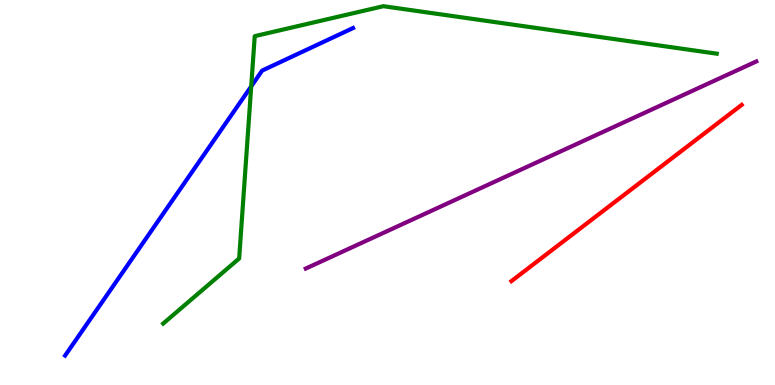[{'lines': ['blue', 'red'], 'intersections': []}, {'lines': ['green', 'red'], 'intersections': []}, {'lines': ['purple', 'red'], 'intersections': []}, {'lines': ['blue', 'green'], 'intersections': [{'x': 3.24, 'y': 7.76}]}, {'lines': ['blue', 'purple'], 'intersections': []}, {'lines': ['green', 'purple'], 'intersections': []}]